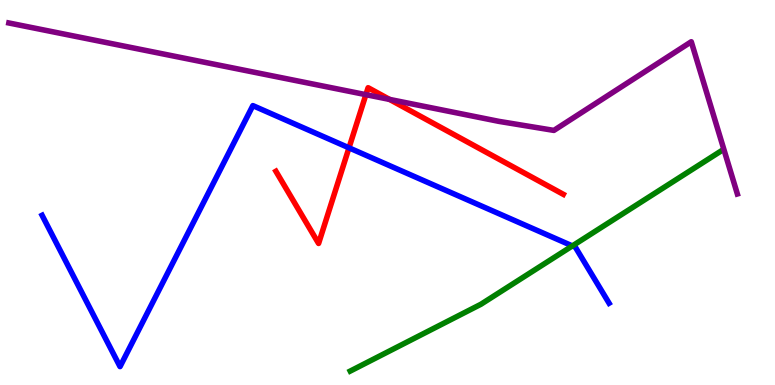[{'lines': ['blue', 'red'], 'intersections': [{'x': 4.5, 'y': 6.16}]}, {'lines': ['green', 'red'], 'intersections': []}, {'lines': ['purple', 'red'], 'intersections': [{'x': 4.72, 'y': 7.54}, {'x': 5.03, 'y': 7.42}]}, {'lines': ['blue', 'green'], 'intersections': [{'x': 7.39, 'y': 3.61}]}, {'lines': ['blue', 'purple'], 'intersections': []}, {'lines': ['green', 'purple'], 'intersections': []}]